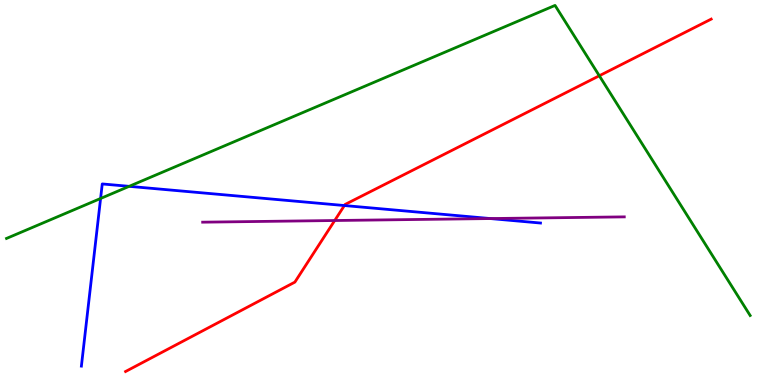[{'lines': ['blue', 'red'], 'intersections': [{'x': 4.44, 'y': 4.66}]}, {'lines': ['green', 'red'], 'intersections': [{'x': 7.73, 'y': 8.03}]}, {'lines': ['purple', 'red'], 'intersections': [{'x': 4.32, 'y': 4.27}]}, {'lines': ['blue', 'green'], 'intersections': [{'x': 1.3, 'y': 4.84}, {'x': 1.67, 'y': 5.16}]}, {'lines': ['blue', 'purple'], 'intersections': [{'x': 6.33, 'y': 4.32}]}, {'lines': ['green', 'purple'], 'intersections': []}]